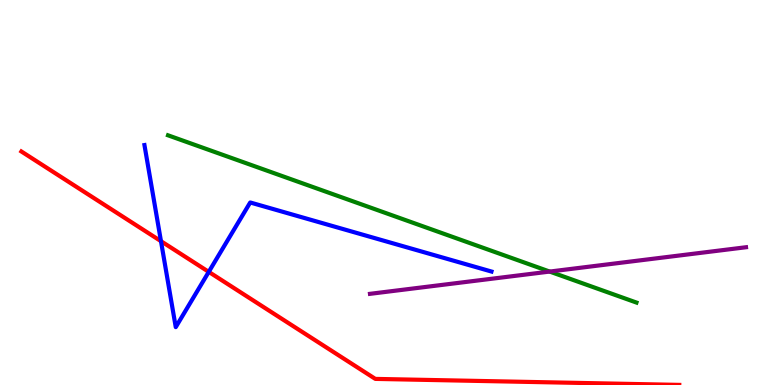[{'lines': ['blue', 'red'], 'intersections': [{'x': 2.08, 'y': 3.74}, {'x': 2.69, 'y': 2.94}]}, {'lines': ['green', 'red'], 'intersections': []}, {'lines': ['purple', 'red'], 'intersections': []}, {'lines': ['blue', 'green'], 'intersections': []}, {'lines': ['blue', 'purple'], 'intersections': []}, {'lines': ['green', 'purple'], 'intersections': [{'x': 7.09, 'y': 2.95}]}]